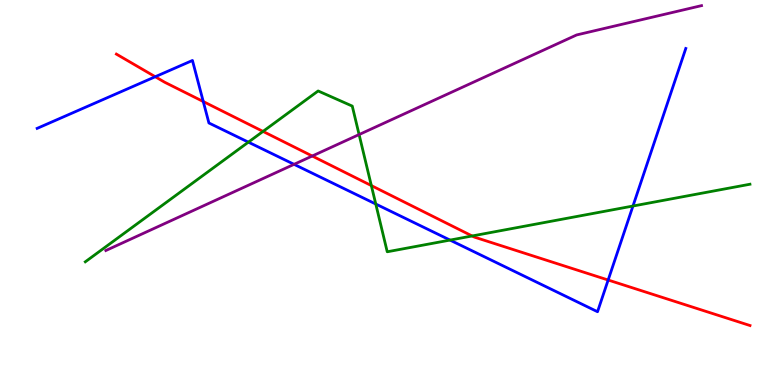[{'lines': ['blue', 'red'], 'intersections': [{'x': 2.0, 'y': 8.01}, {'x': 2.62, 'y': 7.36}, {'x': 7.85, 'y': 2.73}]}, {'lines': ['green', 'red'], 'intersections': [{'x': 3.39, 'y': 6.59}, {'x': 4.79, 'y': 5.18}, {'x': 6.09, 'y': 3.87}]}, {'lines': ['purple', 'red'], 'intersections': [{'x': 4.03, 'y': 5.95}]}, {'lines': ['blue', 'green'], 'intersections': [{'x': 3.2, 'y': 6.31}, {'x': 4.85, 'y': 4.7}, {'x': 5.81, 'y': 3.76}, {'x': 8.17, 'y': 4.65}]}, {'lines': ['blue', 'purple'], 'intersections': [{'x': 3.79, 'y': 5.73}]}, {'lines': ['green', 'purple'], 'intersections': [{'x': 4.63, 'y': 6.5}]}]